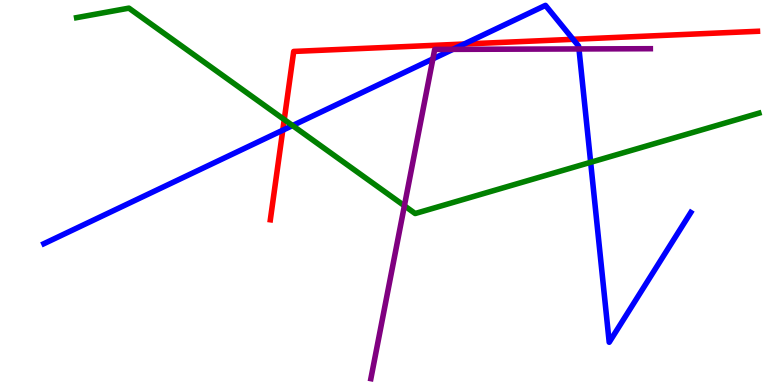[{'lines': ['blue', 'red'], 'intersections': [{'x': 3.65, 'y': 6.62}, {'x': 5.99, 'y': 8.86}, {'x': 7.39, 'y': 8.98}]}, {'lines': ['green', 'red'], 'intersections': [{'x': 3.67, 'y': 6.89}]}, {'lines': ['purple', 'red'], 'intersections': []}, {'lines': ['blue', 'green'], 'intersections': [{'x': 3.77, 'y': 6.74}, {'x': 7.62, 'y': 5.78}]}, {'lines': ['blue', 'purple'], 'intersections': [{'x': 5.59, 'y': 8.47}, {'x': 5.84, 'y': 8.72}, {'x': 7.47, 'y': 8.73}]}, {'lines': ['green', 'purple'], 'intersections': [{'x': 5.22, 'y': 4.66}]}]